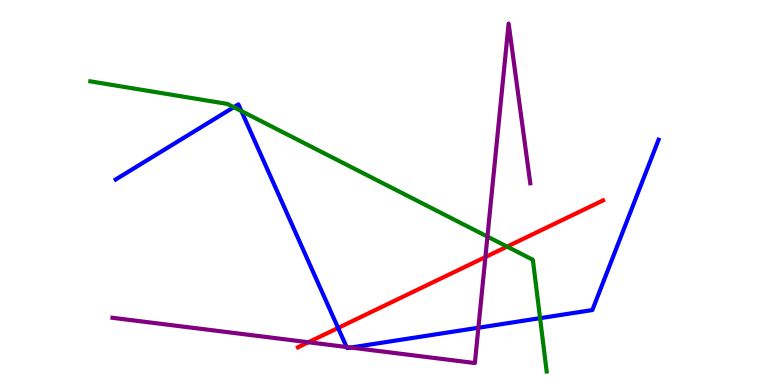[{'lines': ['blue', 'red'], 'intersections': [{'x': 4.36, 'y': 1.48}]}, {'lines': ['green', 'red'], 'intersections': [{'x': 6.54, 'y': 3.59}]}, {'lines': ['purple', 'red'], 'intersections': [{'x': 3.98, 'y': 1.11}, {'x': 6.26, 'y': 3.32}]}, {'lines': ['blue', 'green'], 'intersections': [{'x': 3.02, 'y': 7.22}, {'x': 3.11, 'y': 7.12}, {'x': 6.97, 'y': 1.74}]}, {'lines': ['blue', 'purple'], 'intersections': [{'x': 4.47, 'y': 0.986}, {'x': 4.53, 'y': 0.973}, {'x': 6.17, 'y': 1.49}]}, {'lines': ['green', 'purple'], 'intersections': [{'x': 6.29, 'y': 3.85}]}]